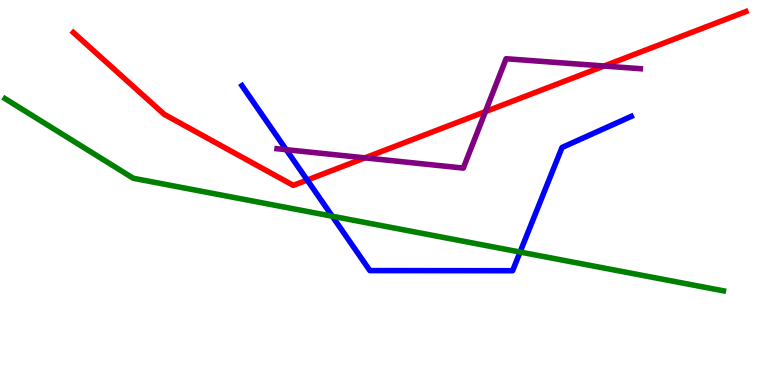[{'lines': ['blue', 'red'], 'intersections': [{'x': 3.96, 'y': 5.32}]}, {'lines': ['green', 'red'], 'intersections': []}, {'lines': ['purple', 'red'], 'intersections': [{'x': 4.71, 'y': 5.9}, {'x': 6.26, 'y': 7.1}, {'x': 7.8, 'y': 8.29}]}, {'lines': ['blue', 'green'], 'intersections': [{'x': 4.29, 'y': 4.38}, {'x': 6.71, 'y': 3.45}]}, {'lines': ['blue', 'purple'], 'intersections': [{'x': 3.69, 'y': 6.11}]}, {'lines': ['green', 'purple'], 'intersections': []}]